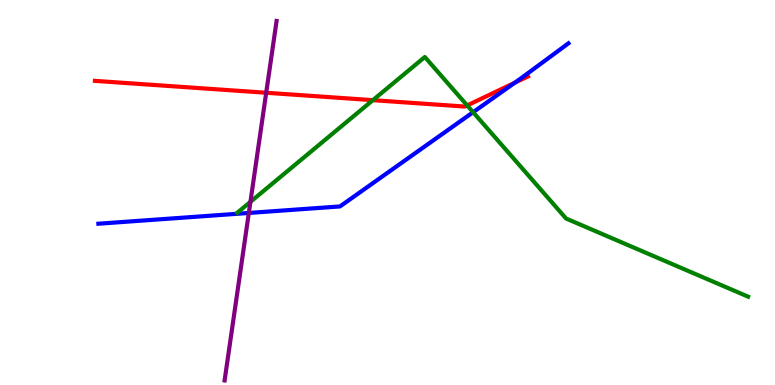[{'lines': ['blue', 'red'], 'intersections': [{'x': 6.64, 'y': 7.85}]}, {'lines': ['green', 'red'], 'intersections': [{'x': 4.81, 'y': 7.4}, {'x': 6.03, 'y': 7.26}]}, {'lines': ['purple', 'red'], 'intersections': [{'x': 3.43, 'y': 7.59}]}, {'lines': ['blue', 'green'], 'intersections': [{'x': 6.1, 'y': 7.09}]}, {'lines': ['blue', 'purple'], 'intersections': [{'x': 3.21, 'y': 4.47}]}, {'lines': ['green', 'purple'], 'intersections': [{'x': 3.23, 'y': 4.76}]}]